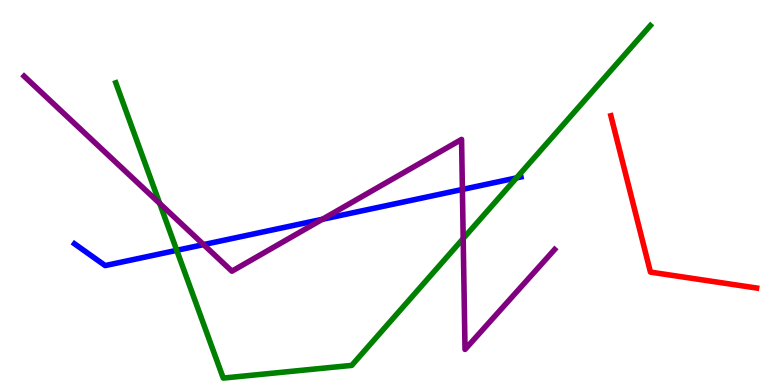[{'lines': ['blue', 'red'], 'intersections': []}, {'lines': ['green', 'red'], 'intersections': []}, {'lines': ['purple', 'red'], 'intersections': []}, {'lines': ['blue', 'green'], 'intersections': [{'x': 2.28, 'y': 3.5}, {'x': 6.66, 'y': 5.38}]}, {'lines': ['blue', 'purple'], 'intersections': [{'x': 2.63, 'y': 3.65}, {'x': 4.16, 'y': 4.3}, {'x': 5.97, 'y': 5.08}]}, {'lines': ['green', 'purple'], 'intersections': [{'x': 2.06, 'y': 4.72}, {'x': 5.98, 'y': 3.8}]}]